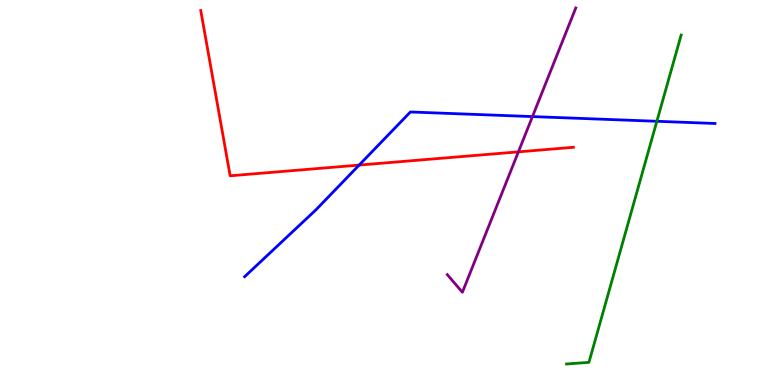[{'lines': ['blue', 'red'], 'intersections': [{'x': 4.63, 'y': 5.71}]}, {'lines': ['green', 'red'], 'intersections': []}, {'lines': ['purple', 'red'], 'intersections': [{'x': 6.69, 'y': 6.06}]}, {'lines': ['blue', 'green'], 'intersections': [{'x': 8.48, 'y': 6.85}]}, {'lines': ['blue', 'purple'], 'intersections': [{'x': 6.87, 'y': 6.97}]}, {'lines': ['green', 'purple'], 'intersections': []}]